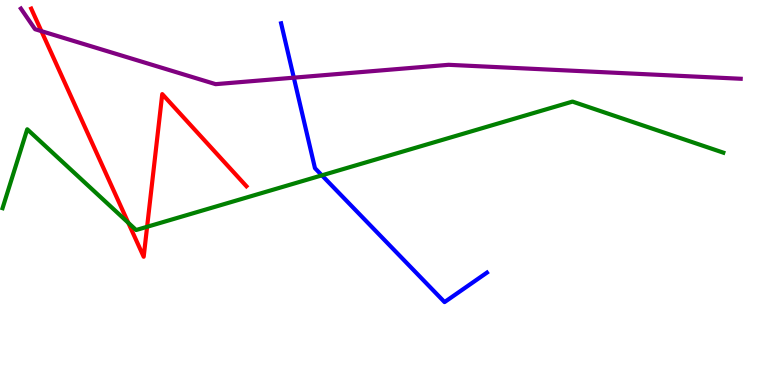[{'lines': ['blue', 'red'], 'intersections': []}, {'lines': ['green', 'red'], 'intersections': [{'x': 1.66, 'y': 4.21}, {'x': 1.9, 'y': 4.11}]}, {'lines': ['purple', 'red'], 'intersections': [{'x': 0.534, 'y': 9.19}]}, {'lines': ['blue', 'green'], 'intersections': [{'x': 4.15, 'y': 5.45}]}, {'lines': ['blue', 'purple'], 'intersections': [{'x': 3.79, 'y': 7.98}]}, {'lines': ['green', 'purple'], 'intersections': []}]